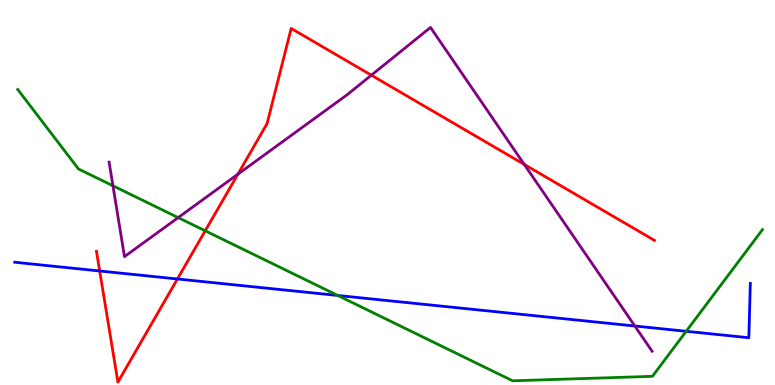[{'lines': ['blue', 'red'], 'intersections': [{'x': 1.29, 'y': 2.96}, {'x': 2.29, 'y': 2.75}]}, {'lines': ['green', 'red'], 'intersections': [{'x': 2.65, 'y': 4.01}]}, {'lines': ['purple', 'red'], 'intersections': [{'x': 3.07, 'y': 5.48}, {'x': 4.79, 'y': 8.05}, {'x': 6.76, 'y': 5.73}]}, {'lines': ['blue', 'green'], 'intersections': [{'x': 4.36, 'y': 2.33}, {'x': 8.85, 'y': 1.39}]}, {'lines': ['blue', 'purple'], 'intersections': [{'x': 8.19, 'y': 1.53}]}, {'lines': ['green', 'purple'], 'intersections': [{'x': 1.46, 'y': 5.17}, {'x': 2.3, 'y': 4.35}]}]